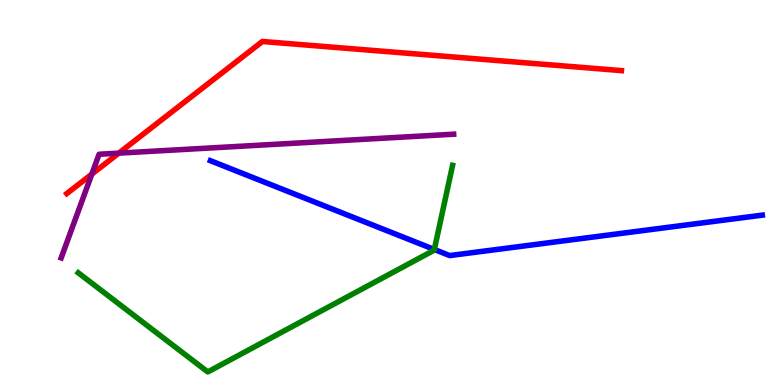[{'lines': ['blue', 'red'], 'intersections': []}, {'lines': ['green', 'red'], 'intersections': []}, {'lines': ['purple', 'red'], 'intersections': [{'x': 1.18, 'y': 5.48}, {'x': 1.53, 'y': 6.02}]}, {'lines': ['blue', 'green'], 'intersections': [{'x': 5.6, 'y': 3.52}]}, {'lines': ['blue', 'purple'], 'intersections': []}, {'lines': ['green', 'purple'], 'intersections': []}]